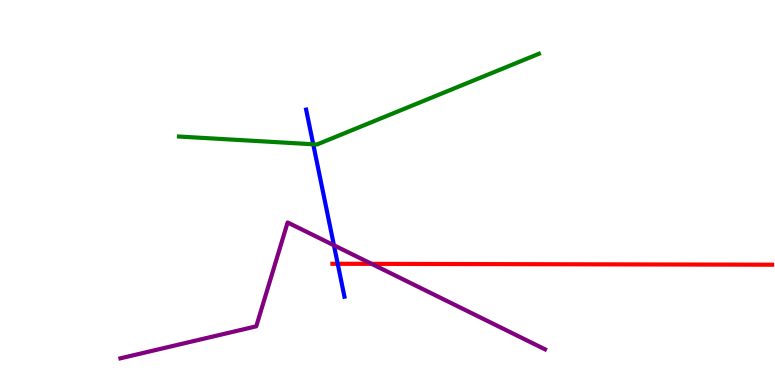[{'lines': ['blue', 'red'], 'intersections': [{'x': 4.36, 'y': 3.15}]}, {'lines': ['green', 'red'], 'intersections': []}, {'lines': ['purple', 'red'], 'intersections': [{'x': 4.79, 'y': 3.15}]}, {'lines': ['blue', 'green'], 'intersections': [{'x': 4.04, 'y': 6.25}]}, {'lines': ['blue', 'purple'], 'intersections': [{'x': 4.31, 'y': 3.63}]}, {'lines': ['green', 'purple'], 'intersections': []}]